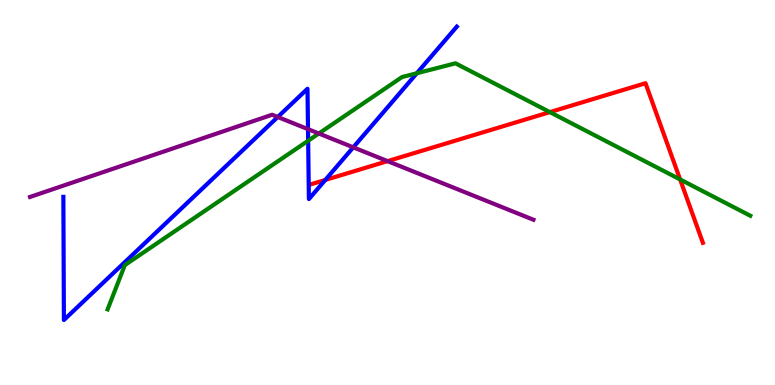[{'lines': ['blue', 'red'], 'intersections': [{'x': 4.2, 'y': 5.33}]}, {'lines': ['green', 'red'], 'intersections': [{'x': 7.1, 'y': 7.09}, {'x': 8.78, 'y': 5.34}]}, {'lines': ['purple', 'red'], 'intersections': [{'x': 5.0, 'y': 5.81}]}, {'lines': ['blue', 'green'], 'intersections': [{'x': 3.98, 'y': 6.34}, {'x': 5.38, 'y': 8.1}]}, {'lines': ['blue', 'purple'], 'intersections': [{'x': 3.58, 'y': 6.96}, {'x': 3.97, 'y': 6.65}, {'x': 4.56, 'y': 6.17}]}, {'lines': ['green', 'purple'], 'intersections': [{'x': 4.11, 'y': 6.53}]}]